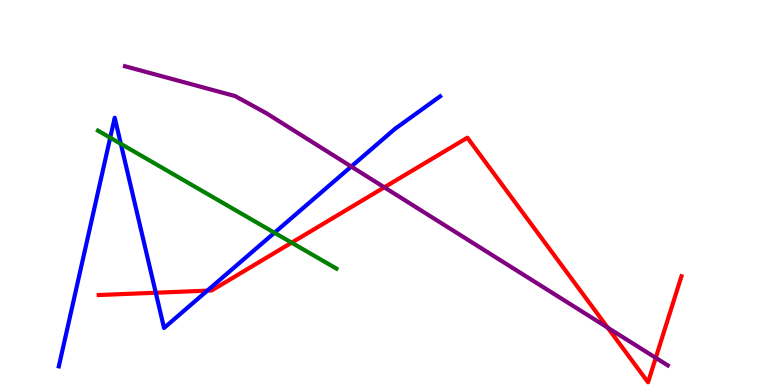[{'lines': ['blue', 'red'], 'intersections': [{'x': 2.01, 'y': 2.4}, {'x': 2.67, 'y': 2.45}]}, {'lines': ['green', 'red'], 'intersections': [{'x': 3.76, 'y': 3.7}]}, {'lines': ['purple', 'red'], 'intersections': [{'x': 4.96, 'y': 5.13}, {'x': 7.84, 'y': 1.49}, {'x': 8.46, 'y': 0.705}]}, {'lines': ['blue', 'green'], 'intersections': [{'x': 1.42, 'y': 6.42}, {'x': 1.56, 'y': 6.26}, {'x': 3.54, 'y': 3.95}]}, {'lines': ['blue', 'purple'], 'intersections': [{'x': 4.53, 'y': 5.67}]}, {'lines': ['green', 'purple'], 'intersections': []}]